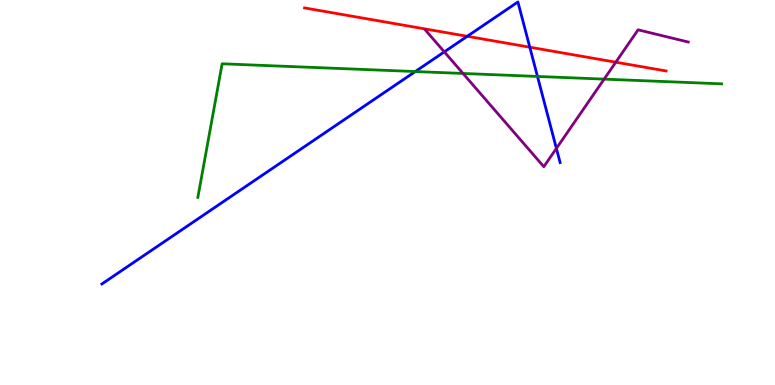[{'lines': ['blue', 'red'], 'intersections': [{'x': 6.03, 'y': 9.06}, {'x': 6.84, 'y': 8.77}]}, {'lines': ['green', 'red'], 'intersections': []}, {'lines': ['purple', 'red'], 'intersections': [{'x': 7.95, 'y': 8.38}]}, {'lines': ['blue', 'green'], 'intersections': [{'x': 5.36, 'y': 8.14}, {'x': 6.94, 'y': 8.01}]}, {'lines': ['blue', 'purple'], 'intersections': [{'x': 5.73, 'y': 8.65}, {'x': 7.18, 'y': 6.15}]}, {'lines': ['green', 'purple'], 'intersections': [{'x': 5.97, 'y': 8.09}, {'x': 7.8, 'y': 7.94}]}]